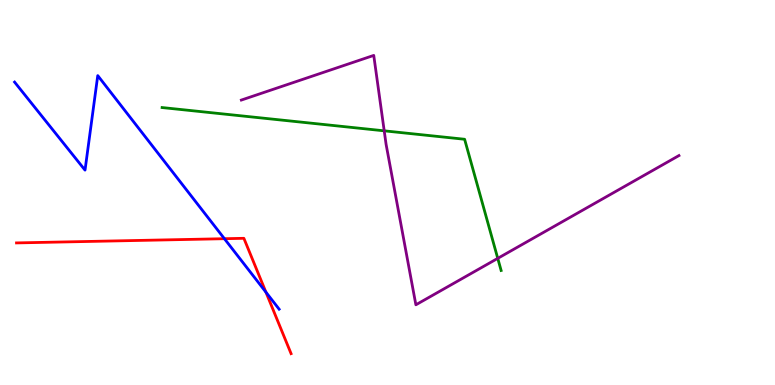[{'lines': ['blue', 'red'], 'intersections': [{'x': 2.9, 'y': 3.8}, {'x': 3.43, 'y': 2.41}]}, {'lines': ['green', 'red'], 'intersections': []}, {'lines': ['purple', 'red'], 'intersections': []}, {'lines': ['blue', 'green'], 'intersections': []}, {'lines': ['blue', 'purple'], 'intersections': []}, {'lines': ['green', 'purple'], 'intersections': [{'x': 4.96, 'y': 6.6}, {'x': 6.42, 'y': 3.29}]}]